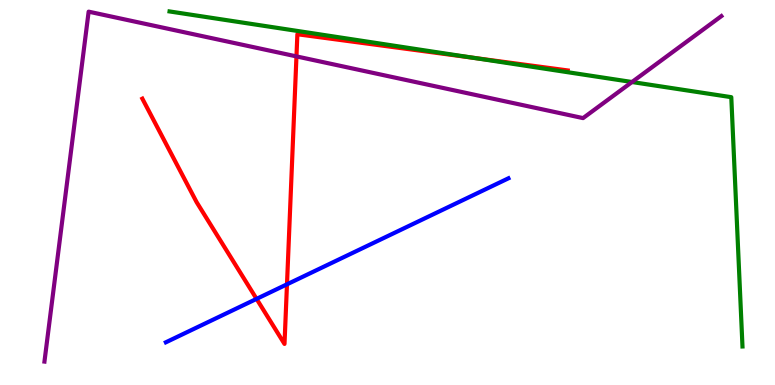[{'lines': ['blue', 'red'], 'intersections': [{'x': 3.31, 'y': 2.24}, {'x': 3.7, 'y': 2.62}]}, {'lines': ['green', 'red'], 'intersections': [{'x': 6.11, 'y': 8.5}]}, {'lines': ['purple', 'red'], 'intersections': [{'x': 3.83, 'y': 8.53}]}, {'lines': ['blue', 'green'], 'intersections': []}, {'lines': ['blue', 'purple'], 'intersections': []}, {'lines': ['green', 'purple'], 'intersections': [{'x': 8.15, 'y': 7.87}]}]